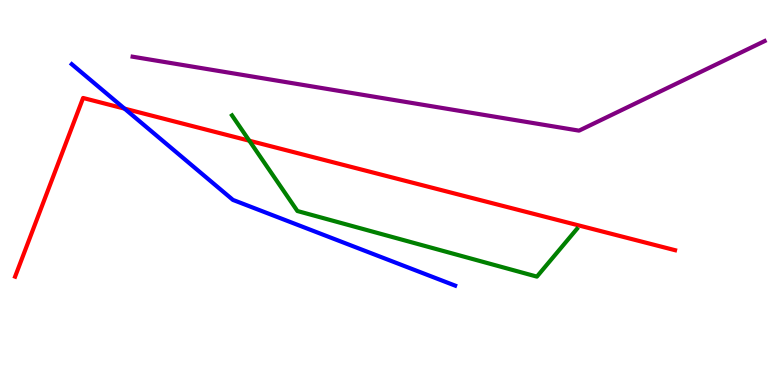[{'lines': ['blue', 'red'], 'intersections': [{'x': 1.61, 'y': 7.18}]}, {'lines': ['green', 'red'], 'intersections': [{'x': 3.22, 'y': 6.34}]}, {'lines': ['purple', 'red'], 'intersections': []}, {'lines': ['blue', 'green'], 'intersections': []}, {'lines': ['blue', 'purple'], 'intersections': []}, {'lines': ['green', 'purple'], 'intersections': []}]